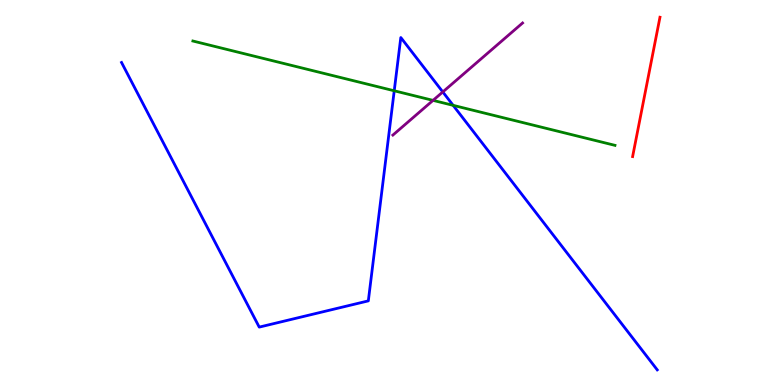[{'lines': ['blue', 'red'], 'intersections': []}, {'lines': ['green', 'red'], 'intersections': []}, {'lines': ['purple', 'red'], 'intersections': []}, {'lines': ['blue', 'green'], 'intersections': [{'x': 5.09, 'y': 7.64}, {'x': 5.85, 'y': 7.26}]}, {'lines': ['blue', 'purple'], 'intersections': [{'x': 5.71, 'y': 7.61}]}, {'lines': ['green', 'purple'], 'intersections': [{'x': 5.59, 'y': 7.39}]}]